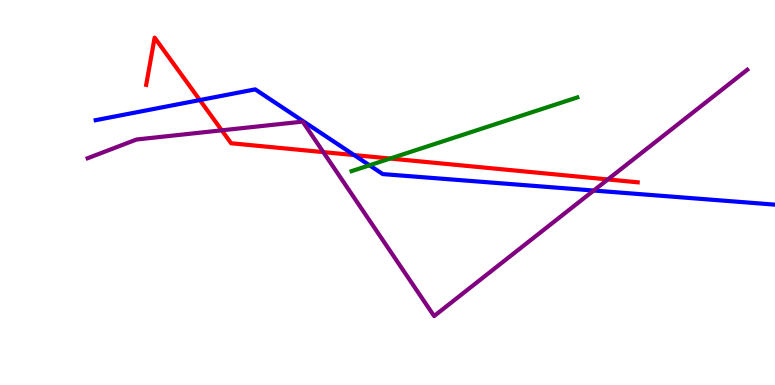[{'lines': ['blue', 'red'], 'intersections': [{'x': 2.58, 'y': 7.4}, {'x': 4.57, 'y': 5.97}]}, {'lines': ['green', 'red'], 'intersections': [{'x': 5.03, 'y': 5.88}]}, {'lines': ['purple', 'red'], 'intersections': [{'x': 2.86, 'y': 6.61}, {'x': 4.17, 'y': 6.05}, {'x': 7.84, 'y': 5.34}]}, {'lines': ['blue', 'green'], 'intersections': [{'x': 4.77, 'y': 5.71}]}, {'lines': ['blue', 'purple'], 'intersections': [{'x': 7.66, 'y': 5.05}]}, {'lines': ['green', 'purple'], 'intersections': []}]